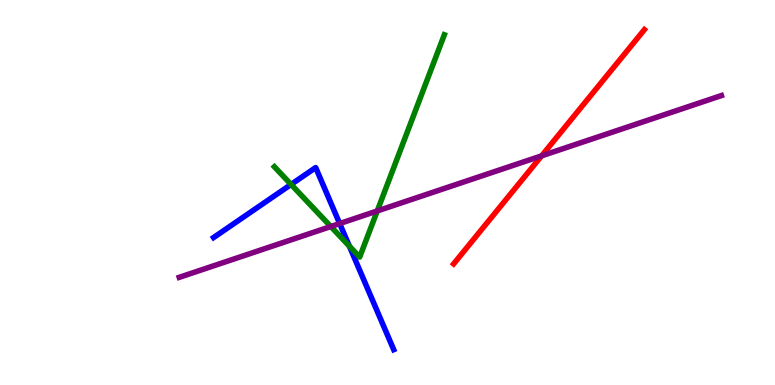[{'lines': ['blue', 'red'], 'intersections': []}, {'lines': ['green', 'red'], 'intersections': []}, {'lines': ['purple', 'red'], 'intersections': [{'x': 6.99, 'y': 5.95}]}, {'lines': ['blue', 'green'], 'intersections': [{'x': 3.76, 'y': 5.21}, {'x': 4.51, 'y': 3.61}]}, {'lines': ['blue', 'purple'], 'intersections': [{'x': 4.38, 'y': 4.19}]}, {'lines': ['green', 'purple'], 'intersections': [{'x': 4.27, 'y': 4.12}, {'x': 4.87, 'y': 4.52}]}]